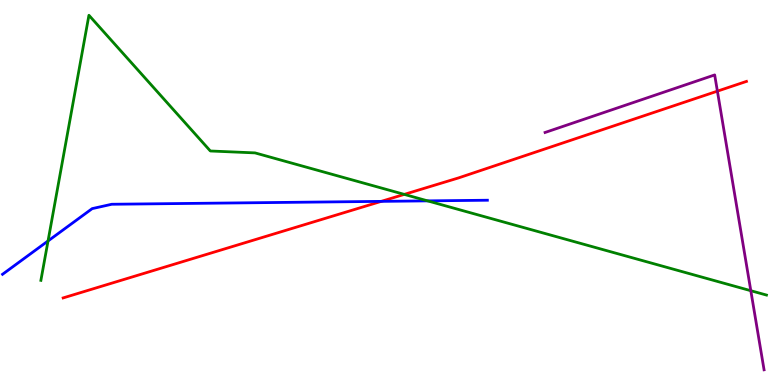[{'lines': ['blue', 'red'], 'intersections': [{'x': 4.92, 'y': 4.77}]}, {'lines': ['green', 'red'], 'intersections': [{'x': 5.22, 'y': 4.95}]}, {'lines': ['purple', 'red'], 'intersections': [{'x': 9.26, 'y': 7.63}]}, {'lines': ['blue', 'green'], 'intersections': [{'x': 0.62, 'y': 3.74}, {'x': 5.52, 'y': 4.78}]}, {'lines': ['blue', 'purple'], 'intersections': []}, {'lines': ['green', 'purple'], 'intersections': [{'x': 9.69, 'y': 2.45}]}]